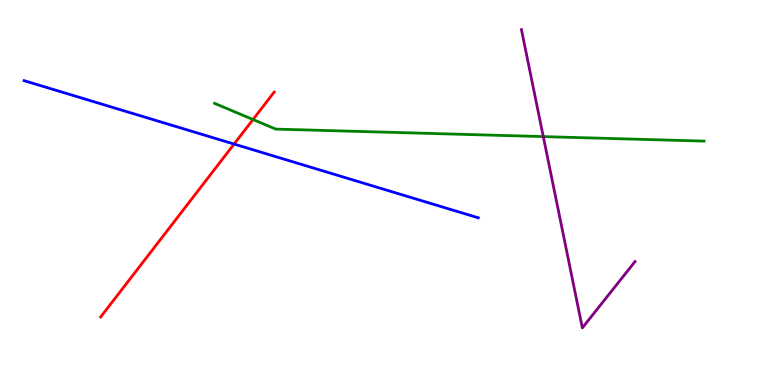[{'lines': ['blue', 'red'], 'intersections': [{'x': 3.02, 'y': 6.26}]}, {'lines': ['green', 'red'], 'intersections': [{'x': 3.26, 'y': 6.9}]}, {'lines': ['purple', 'red'], 'intersections': []}, {'lines': ['blue', 'green'], 'intersections': []}, {'lines': ['blue', 'purple'], 'intersections': []}, {'lines': ['green', 'purple'], 'intersections': [{'x': 7.01, 'y': 6.45}]}]